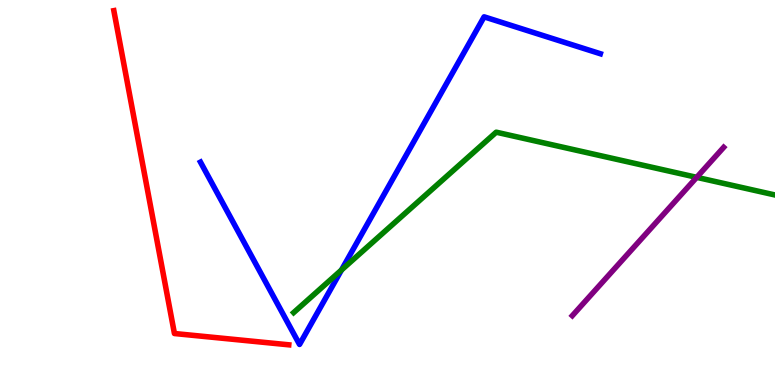[{'lines': ['blue', 'red'], 'intersections': []}, {'lines': ['green', 'red'], 'intersections': []}, {'lines': ['purple', 'red'], 'intersections': []}, {'lines': ['blue', 'green'], 'intersections': [{'x': 4.41, 'y': 2.99}]}, {'lines': ['blue', 'purple'], 'intersections': []}, {'lines': ['green', 'purple'], 'intersections': [{'x': 8.99, 'y': 5.39}]}]